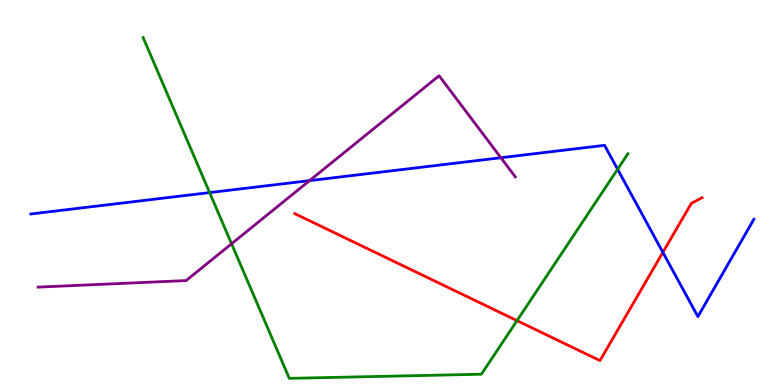[{'lines': ['blue', 'red'], 'intersections': [{'x': 8.55, 'y': 3.45}]}, {'lines': ['green', 'red'], 'intersections': [{'x': 6.67, 'y': 1.67}]}, {'lines': ['purple', 'red'], 'intersections': []}, {'lines': ['blue', 'green'], 'intersections': [{'x': 2.7, 'y': 5.0}, {'x': 7.97, 'y': 5.6}]}, {'lines': ['blue', 'purple'], 'intersections': [{'x': 3.99, 'y': 5.31}, {'x': 6.46, 'y': 5.9}]}, {'lines': ['green', 'purple'], 'intersections': [{'x': 2.99, 'y': 3.67}]}]